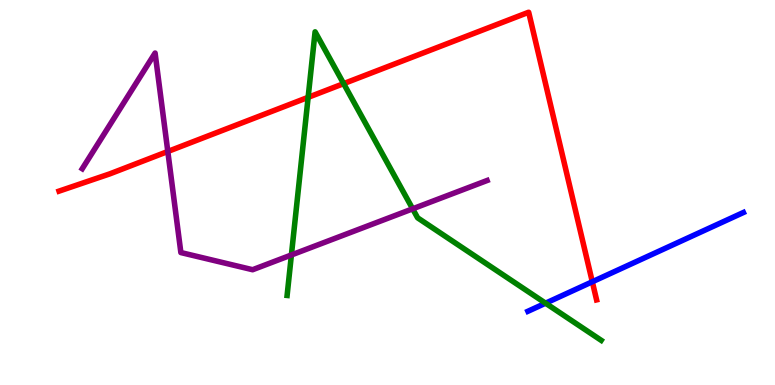[{'lines': ['blue', 'red'], 'intersections': [{'x': 7.64, 'y': 2.68}]}, {'lines': ['green', 'red'], 'intersections': [{'x': 3.98, 'y': 7.47}, {'x': 4.43, 'y': 7.83}]}, {'lines': ['purple', 'red'], 'intersections': [{'x': 2.17, 'y': 6.07}]}, {'lines': ['blue', 'green'], 'intersections': [{'x': 7.04, 'y': 2.12}]}, {'lines': ['blue', 'purple'], 'intersections': []}, {'lines': ['green', 'purple'], 'intersections': [{'x': 3.76, 'y': 3.38}, {'x': 5.32, 'y': 4.58}]}]